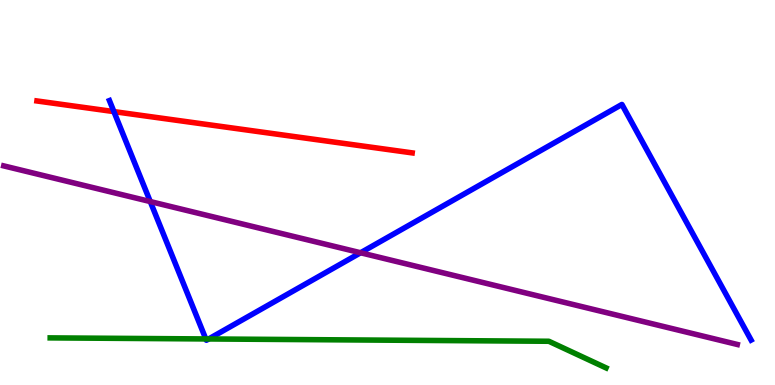[{'lines': ['blue', 'red'], 'intersections': [{'x': 1.47, 'y': 7.1}]}, {'lines': ['green', 'red'], 'intersections': []}, {'lines': ['purple', 'red'], 'intersections': []}, {'lines': ['blue', 'green'], 'intersections': [{'x': 2.66, 'y': 1.2}, {'x': 2.69, 'y': 1.2}]}, {'lines': ['blue', 'purple'], 'intersections': [{'x': 1.94, 'y': 4.76}, {'x': 4.65, 'y': 3.43}]}, {'lines': ['green', 'purple'], 'intersections': []}]